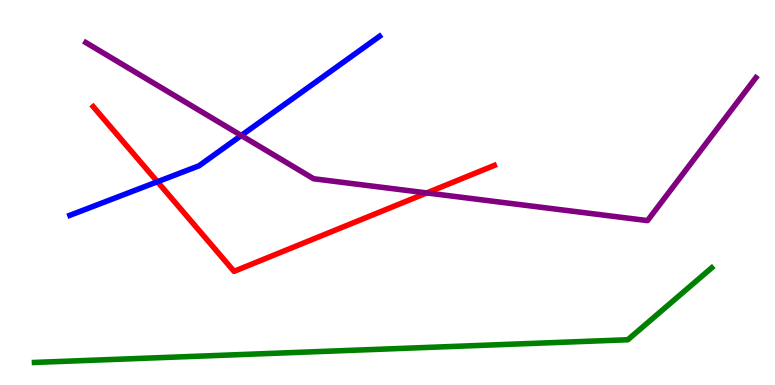[{'lines': ['blue', 'red'], 'intersections': [{'x': 2.03, 'y': 5.28}]}, {'lines': ['green', 'red'], 'intersections': []}, {'lines': ['purple', 'red'], 'intersections': [{'x': 5.51, 'y': 4.99}]}, {'lines': ['blue', 'green'], 'intersections': []}, {'lines': ['blue', 'purple'], 'intersections': [{'x': 3.11, 'y': 6.48}]}, {'lines': ['green', 'purple'], 'intersections': []}]